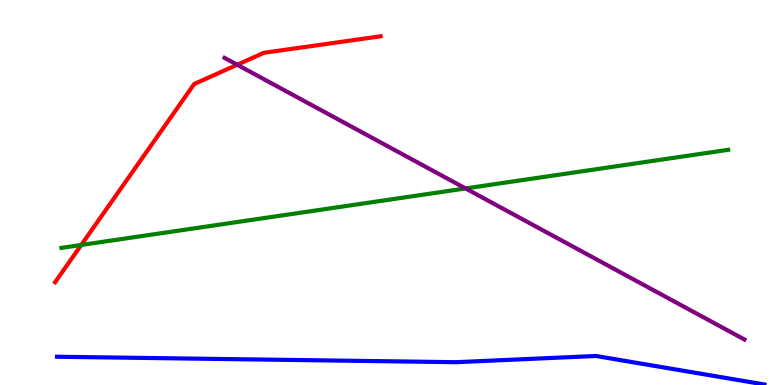[{'lines': ['blue', 'red'], 'intersections': []}, {'lines': ['green', 'red'], 'intersections': [{'x': 1.05, 'y': 3.64}]}, {'lines': ['purple', 'red'], 'intersections': [{'x': 3.06, 'y': 8.32}]}, {'lines': ['blue', 'green'], 'intersections': []}, {'lines': ['blue', 'purple'], 'intersections': []}, {'lines': ['green', 'purple'], 'intersections': [{'x': 6.01, 'y': 5.11}]}]